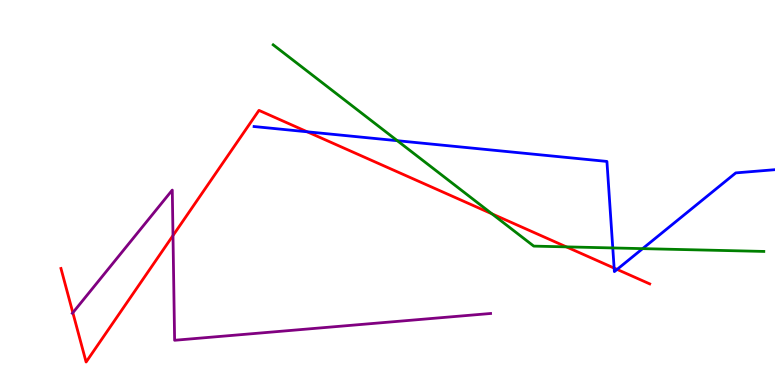[{'lines': ['blue', 'red'], 'intersections': [{'x': 3.96, 'y': 6.58}, {'x': 7.92, 'y': 3.04}, {'x': 7.96, 'y': 3.0}]}, {'lines': ['green', 'red'], 'intersections': [{'x': 6.35, 'y': 4.45}, {'x': 7.31, 'y': 3.59}]}, {'lines': ['purple', 'red'], 'intersections': [{'x': 0.94, 'y': 1.88}, {'x': 2.23, 'y': 3.88}]}, {'lines': ['blue', 'green'], 'intersections': [{'x': 5.13, 'y': 6.35}, {'x': 7.91, 'y': 3.56}, {'x': 8.29, 'y': 3.54}]}, {'lines': ['blue', 'purple'], 'intersections': []}, {'lines': ['green', 'purple'], 'intersections': []}]